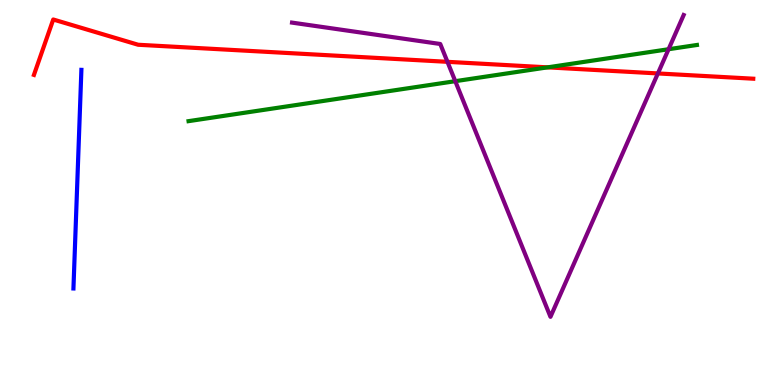[{'lines': ['blue', 'red'], 'intersections': []}, {'lines': ['green', 'red'], 'intersections': [{'x': 7.07, 'y': 8.25}]}, {'lines': ['purple', 'red'], 'intersections': [{'x': 5.77, 'y': 8.39}, {'x': 8.49, 'y': 8.09}]}, {'lines': ['blue', 'green'], 'intersections': []}, {'lines': ['blue', 'purple'], 'intersections': []}, {'lines': ['green', 'purple'], 'intersections': [{'x': 5.87, 'y': 7.89}, {'x': 8.63, 'y': 8.72}]}]